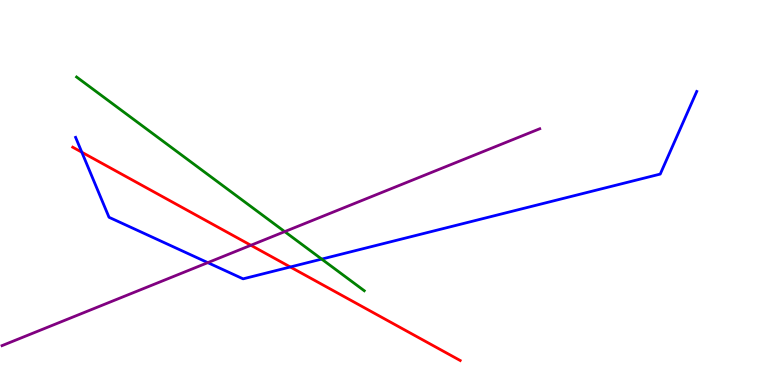[{'lines': ['blue', 'red'], 'intersections': [{'x': 1.06, 'y': 6.05}, {'x': 3.75, 'y': 3.07}]}, {'lines': ['green', 'red'], 'intersections': []}, {'lines': ['purple', 'red'], 'intersections': [{'x': 3.24, 'y': 3.63}]}, {'lines': ['blue', 'green'], 'intersections': [{'x': 4.15, 'y': 3.27}]}, {'lines': ['blue', 'purple'], 'intersections': [{'x': 2.68, 'y': 3.18}]}, {'lines': ['green', 'purple'], 'intersections': [{'x': 3.67, 'y': 3.98}]}]